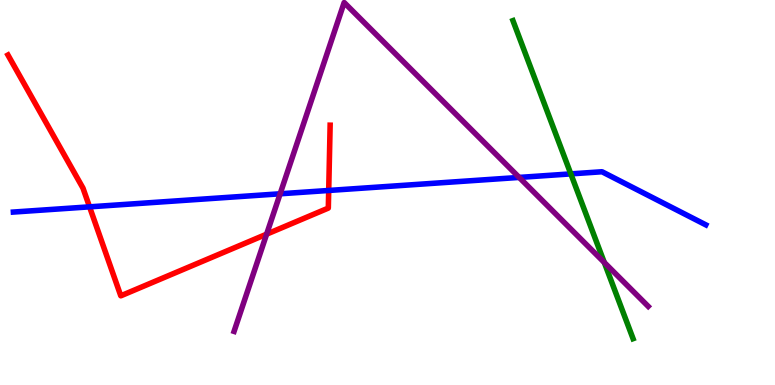[{'lines': ['blue', 'red'], 'intersections': [{'x': 1.16, 'y': 4.63}, {'x': 4.24, 'y': 5.05}]}, {'lines': ['green', 'red'], 'intersections': []}, {'lines': ['purple', 'red'], 'intersections': [{'x': 3.44, 'y': 3.92}]}, {'lines': ['blue', 'green'], 'intersections': [{'x': 7.37, 'y': 5.48}]}, {'lines': ['blue', 'purple'], 'intersections': [{'x': 3.61, 'y': 4.97}, {'x': 6.7, 'y': 5.39}]}, {'lines': ['green', 'purple'], 'intersections': [{'x': 7.8, 'y': 3.18}]}]